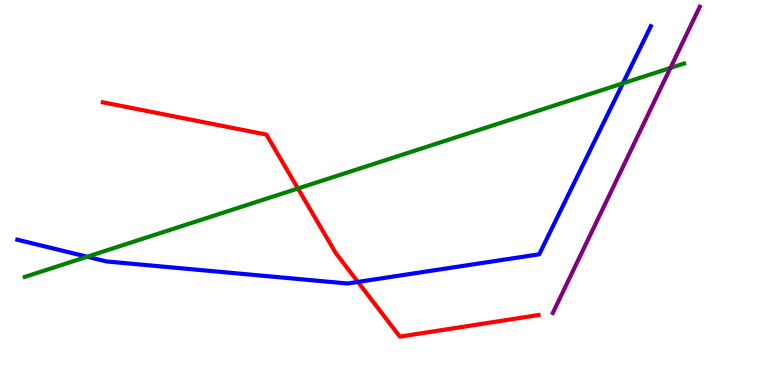[{'lines': ['blue', 'red'], 'intersections': [{'x': 4.62, 'y': 2.68}]}, {'lines': ['green', 'red'], 'intersections': [{'x': 3.84, 'y': 5.1}]}, {'lines': ['purple', 'red'], 'intersections': []}, {'lines': ['blue', 'green'], 'intersections': [{'x': 1.12, 'y': 3.33}, {'x': 8.04, 'y': 7.84}]}, {'lines': ['blue', 'purple'], 'intersections': []}, {'lines': ['green', 'purple'], 'intersections': [{'x': 8.65, 'y': 8.24}]}]